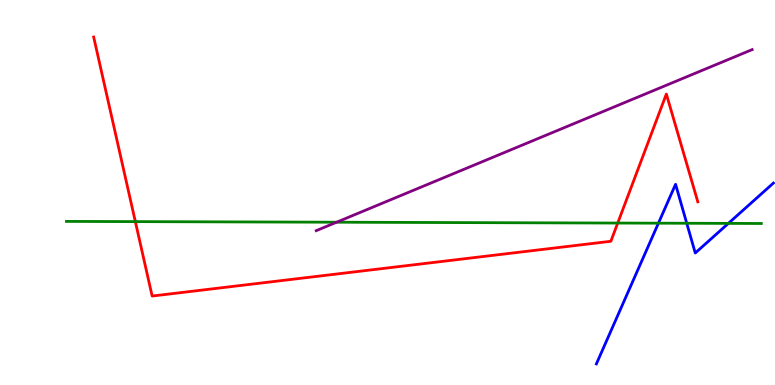[{'lines': ['blue', 'red'], 'intersections': []}, {'lines': ['green', 'red'], 'intersections': [{'x': 1.75, 'y': 4.24}, {'x': 7.97, 'y': 4.21}]}, {'lines': ['purple', 'red'], 'intersections': []}, {'lines': ['blue', 'green'], 'intersections': [{'x': 8.5, 'y': 4.2}, {'x': 8.86, 'y': 4.2}, {'x': 9.4, 'y': 4.2}]}, {'lines': ['blue', 'purple'], 'intersections': []}, {'lines': ['green', 'purple'], 'intersections': [{'x': 4.34, 'y': 4.23}]}]